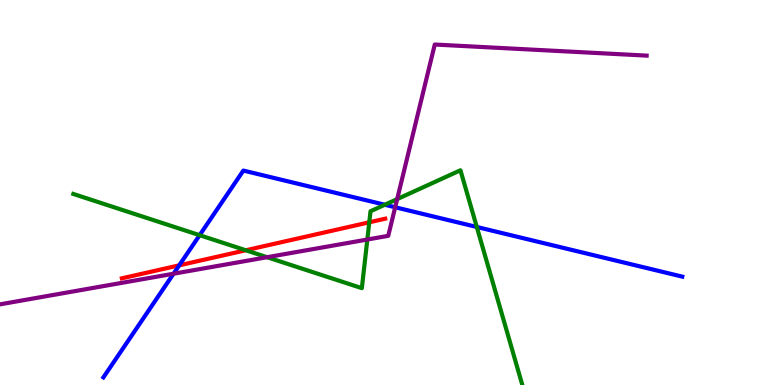[{'lines': ['blue', 'red'], 'intersections': [{'x': 2.31, 'y': 3.11}]}, {'lines': ['green', 'red'], 'intersections': [{'x': 3.17, 'y': 3.5}, {'x': 4.76, 'y': 4.23}]}, {'lines': ['purple', 'red'], 'intersections': []}, {'lines': ['blue', 'green'], 'intersections': [{'x': 2.58, 'y': 3.89}, {'x': 4.97, 'y': 4.68}, {'x': 6.15, 'y': 4.1}]}, {'lines': ['blue', 'purple'], 'intersections': [{'x': 2.24, 'y': 2.89}, {'x': 5.1, 'y': 4.62}]}, {'lines': ['green', 'purple'], 'intersections': [{'x': 3.45, 'y': 3.32}, {'x': 4.74, 'y': 3.78}, {'x': 5.12, 'y': 4.83}]}]